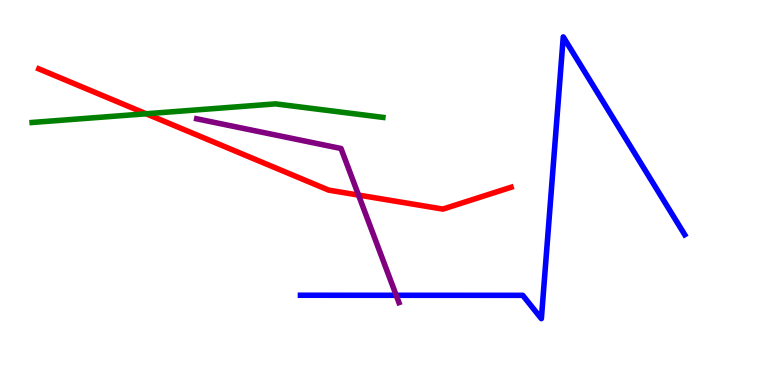[{'lines': ['blue', 'red'], 'intersections': []}, {'lines': ['green', 'red'], 'intersections': [{'x': 1.89, 'y': 7.05}]}, {'lines': ['purple', 'red'], 'intersections': [{'x': 4.63, 'y': 4.93}]}, {'lines': ['blue', 'green'], 'intersections': []}, {'lines': ['blue', 'purple'], 'intersections': [{'x': 5.11, 'y': 2.33}]}, {'lines': ['green', 'purple'], 'intersections': []}]